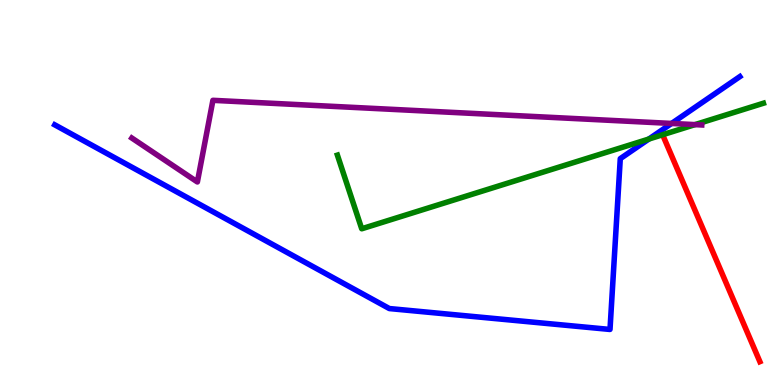[{'lines': ['blue', 'red'], 'intersections': []}, {'lines': ['green', 'red'], 'intersections': []}, {'lines': ['purple', 'red'], 'intersections': []}, {'lines': ['blue', 'green'], 'intersections': [{'x': 8.37, 'y': 6.39}]}, {'lines': ['blue', 'purple'], 'intersections': [{'x': 8.67, 'y': 6.79}]}, {'lines': ['green', 'purple'], 'intersections': [{'x': 8.97, 'y': 6.76}]}]